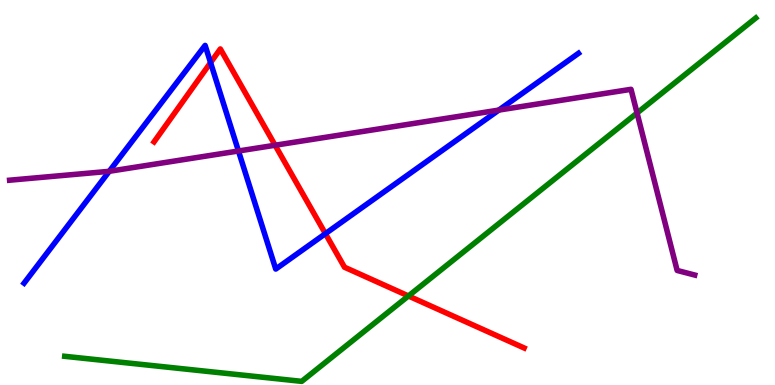[{'lines': ['blue', 'red'], 'intersections': [{'x': 2.72, 'y': 8.37}, {'x': 4.2, 'y': 3.93}]}, {'lines': ['green', 'red'], 'intersections': [{'x': 5.27, 'y': 2.31}]}, {'lines': ['purple', 'red'], 'intersections': [{'x': 3.55, 'y': 6.23}]}, {'lines': ['blue', 'green'], 'intersections': []}, {'lines': ['blue', 'purple'], 'intersections': [{'x': 1.41, 'y': 5.55}, {'x': 3.08, 'y': 6.08}, {'x': 6.44, 'y': 7.14}]}, {'lines': ['green', 'purple'], 'intersections': [{'x': 8.22, 'y': 7.06}]}]